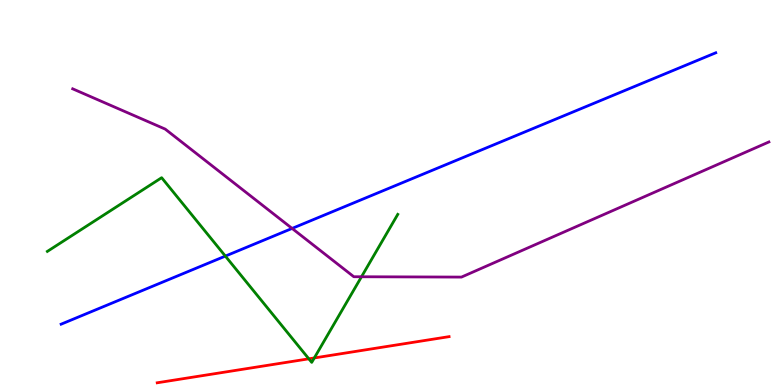[{'lines': ['blue', 'red'], 'intersections': []}, {'lines': ['green', 'red'], 'intersections': [{'x': 3.98, 'y': 0.68}, {'x': 4.06, 'y': 0.703}]}, {'lines': ['purple', 'red'], 'intersections': []}, {'lines': ['blue', 'green'], 'intersections': [{'x': 2.91, 'y': 3.35}]}, {'lines': ['blue', 'purple'], 'intersections': [{'x': 3.77, 'y': 4.07}]}, {'lines': ['green', 'purple'], 'intersections': [{'x': 4.66, 'y': 2.81}]}]